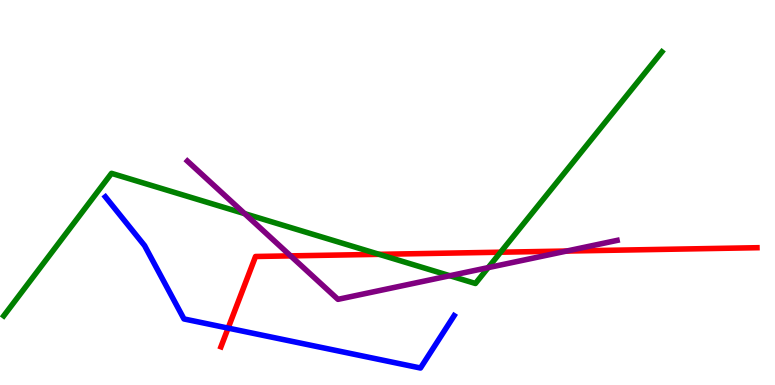[{'lines': ['blue', 'red'], 'intersections': [{'x': 2.94, 'y': 1.48}]}, {'lines': ['green', 'red'], 'intersections': [{'x': 4.89, 'y': 3.39}, {'x': 6.46, 'y': 3.45}]}, {'lines': ['purple', 'red'], 'intersections': [{'x': 3.75, 'y': 3.35}, {'x': 7.31, 'y': 3.48}]}, {'lines': ['blue', 'green'], 'intersections': []}, {'lines': ['blue', 'purple'], 'intersections': []}, {'lines': ['green', 'purple'], 'intersections': [{'x': 3.16, 'y': 4.45}, {'x': 5.8, 'y': 2.84}, {'x': 6.3, 'y': 3.05}]}]